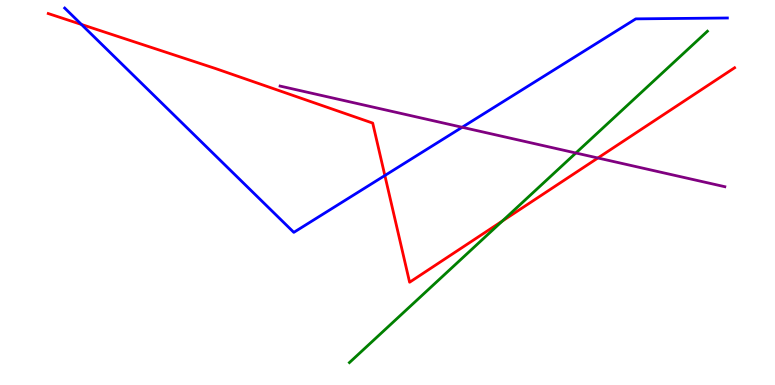[{'lines': ['blue', 'red'], 'intersections': [{'x': 1.05, 'y': 9.36}, {'x': 4.97, 'y': 5.44}]}, {'lines': ['green', 'red'], 'intersections': [{'x': 6.48, 'y': 4.26}]}, {'lines': ['purple', 'red'], 'intersections': [{'x': 7.71, 'y': 5.9}]}, {'lines': ['blue', 'green'], 'intersections': []}, {'lines': ['blue', 'purple'], 'intersections': [{'x': 5.96, 'y': 6.69}]}, {'lines': ['green', 'purple'], 'intersections': [{'x': 7.43, 'y': 6.03}]}]